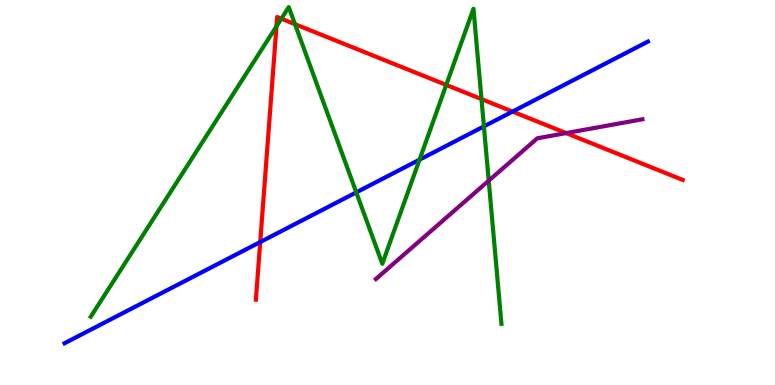[{'lines': ['blue', 'red'], 'intersections': [{'x': 3.36, 'y': 3.71}, {'x': 6.61, 'y': 7.1}]}, {'lines': ['green', 'red'], 'intersections': [{'x': 3.57, 'y': 9.32}, {'x': 3.63, 'y': 9.51}, {'x': 3.81, 'y': 9.37}, {'x': 5.76, 'y': 7.79}, {'x': 6.21, 'y': 7.43}]}, {'lines': ['purple', 'red'], 'intersections': [{'x': 7.3, 'y': 6.54}]}, {'lines': ['blue', 'green'], 'intersections': [{'x': 4.6, 'y': 5.0}, {'x': 5.41, 'y': 5.85}, {'x': 6.24, 'y': 6.72}]}, {'lines': ['blue', 'purple'], 'intersections': []}, {'lines': ['green', 'purple'], 'intersections': [{'x': 6.31, 'y': 5.31}]}]